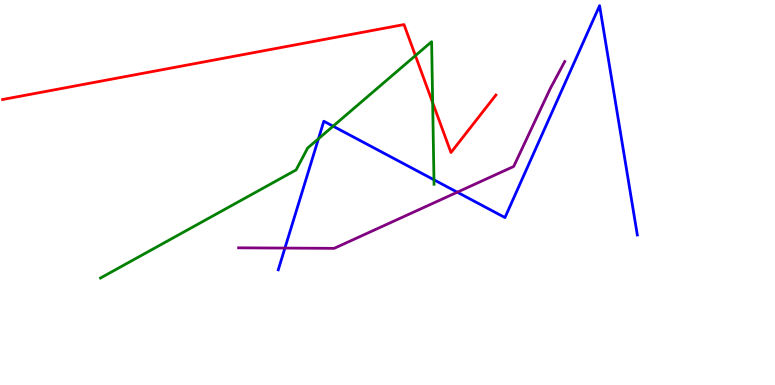[{'lines': ['blue', 'red'], 'intersections': []}, {'lines': ['green', 'red'], 'intersections': [{'x': 5.36, 'y': 8.56}, {'x': 5.58, 'y': 7.33}]}, {'lines': ['purple', 'red'], 'intersections': []}, {'lines': ['blue', 'green'], 'intersections': [{'x': 4.11, 'y': 6.4}, {'x': 4.3, 'y': 6.72}, {'x': 5.6, 'y': 5.33}]}, {'lines': ['blue', 'purple'], 'intersections': [{'x': 3.68, 'y': 3.56}, {'x': 5.9, 'y': 5.01}]}, {'lines': ['green', 'purple'], 'intersections': []}]